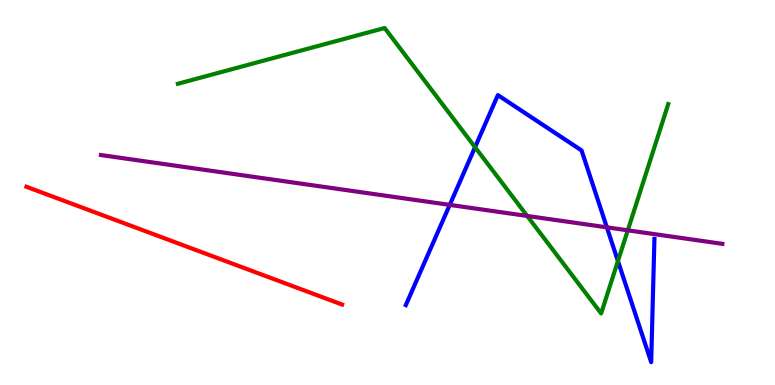[{'lines': ['blue', 'red'], 'intersections': []}, {'lines': ['green', 'red'], 'intersections': []}, {'lines': ['purple', 'red'], 'intersections': []}, {'lines': ['blue', 'green'], 'intersections': [{'x': 6.13, 'y': 6.18}, {'x': 7.97, 'y': 3.22}]}, {'lines': ['blue', 'purple'], 'intersections': [{'x': 5.8, 'y': 4.68}, {'x': 7.83, 'y': 4.1}]}, {'lines': ['green', 'purple'], 'intersections': [{'x': 6.8, 'y': 4.39}, {'x': 8.1, 'y': 4.02}]}]